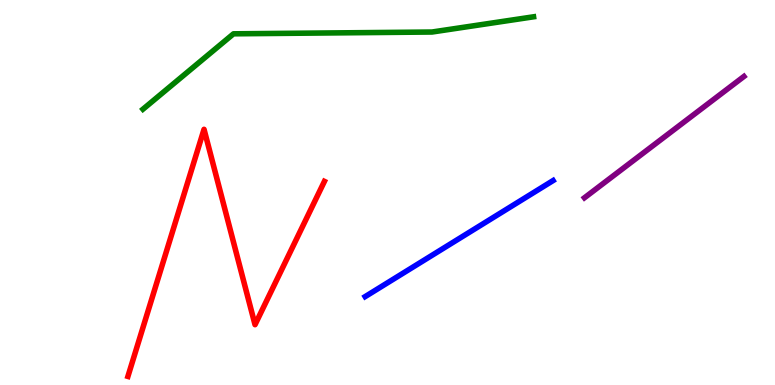[{'lines': ['blue', 'red'], 'intersections': []}, {'lines': ['green', 'red'], 'intersections': []}, {'lines': ['purple', 'red'], 'intersections': []}, {'lines': ['blue', 'green'], 'intersections': []}, {'lines': ['blue', 'purple'], 'intersections': []}, {'lines': ['green', 'purple'], 'intersections': []}]